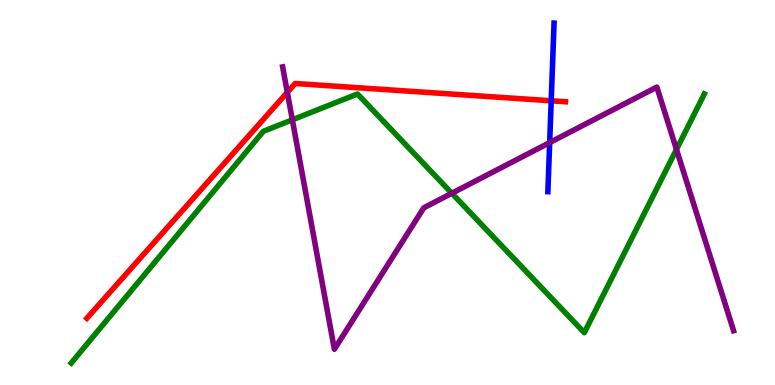[{'lines': ['blue', 'red'], 'intersections': [{'x': 7.11, 'y': 7.38}]}, {'lines': ['green', 'red'], 'intersections': []}, {'lines': ['purple', 'red'], 'intersections': [{'x': 3.71, 'y': 7.6}]}, {'lines': ['blue', 'green'], 'intersections': []}, {'lines': ['blue', 'purple'], 'intersections': [{'x': 7.09, 'y': 6.3}]}, {'lines': ['green', 'purple'], 'intersections': [{'x': 3.77, 'y': 6.89}, {'x': 5.83, 'y': 4.98}, {'x': 8.73, 'y': 6.12}]}]